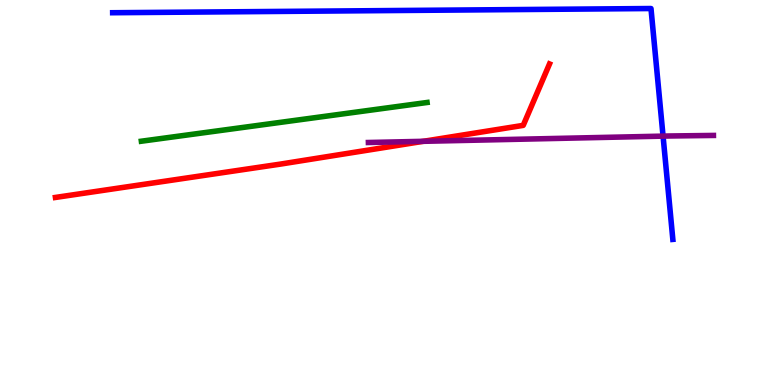[{'lines': ['blue', 'red'], 'intersections': []}, {'lines': ['green', 'red'], 'intersections': []}, {'lines': ['purple', 'red'], 'intersections': [{'x': 5.46, 'y': 6.33}]}, {'lines': ['blue', 'green'], 'intersections': []}, {'lines': ['blue', 'purple'], 'intersections': [{'x': 8.56, 'y': 6.46}]}, {'lines': ['green', 'purple'], 'intersections': []}]